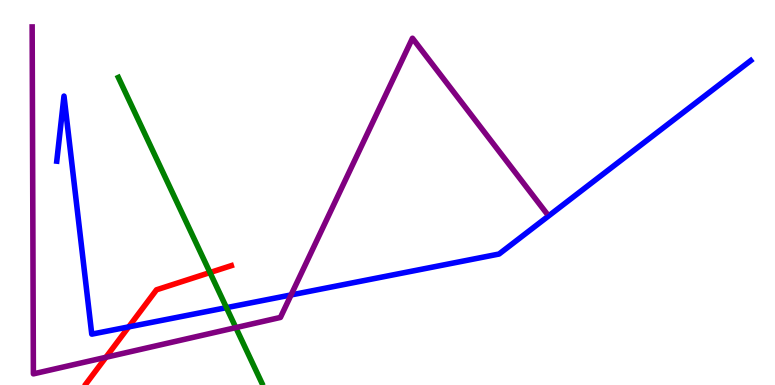[{'lines': ['blue', 'red'], 'intersections': [{'x': 1.66, 'y': 1.51}]}, {'lines': ['green', 'red'], 'intersections': [{'x': 2.71, 'y': 2.92}]}, {'lines': ['purple', 'red'], 'intersections': [{'x': 1.37, 'y': 0.72}]}, {'lines': ['blue', 'green'], 'intersections': [{'x': 2.92, 'y': 2.01}]}, {'lines': ['blue', 'purple'], 'intersections': [{'x': 3.76, 'y': 2.34}]}, {'lines': ['green', 'purple'], 'intersections': [{'x': 3.04, 'y': 1.49}]}]